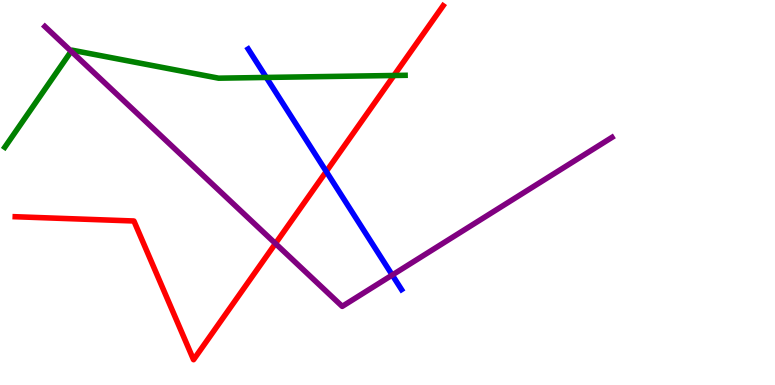[{'lines': ['blue', 'red'], 'intersections': [{'x': 4.21, 'y': 5.55}]}, {'lines': ['green', 'red'], 'intersections': [{'x': 5.08, 'y': 8.04}]}, {'lines': ['purple', 'red'], 'intersections': [{'x': 3.55, 'y': 3.67}]}, {'lines': ['blue', 'green'], 'intersections': [{'x': 3.44, 'y': 7.99}]}, {'lines': ['blue', 'purple'], 'intersections': [{'x': 5.06, 'y': 2.86}]}, {'lines': ['green', 'purple'], 'intersections': [{'x': 0.919, 'y': 8.67}]}]